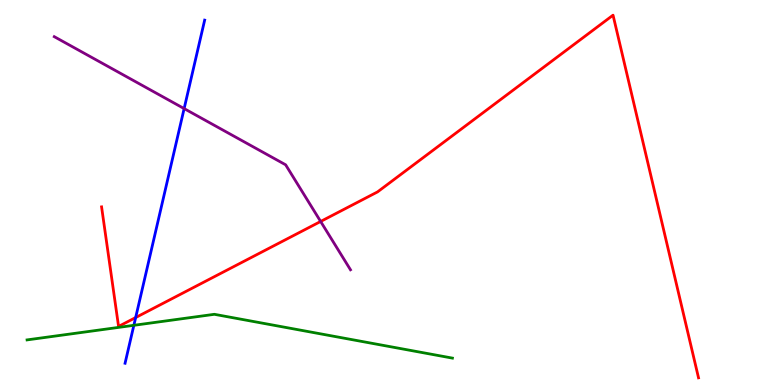[{'lines': ['blue', 'red'], 'intersections': [{'x': 1.75, 'y': 1.75}]}, {'lines': ['green', 'red'], 'intersections': []}, {'lines': ['purple', 'red'], 'intersections': [{'x': 4.14, 'y': 4.25}]}, {'lines': ['blue', 'green'], 'intersections': [{'x': 1.73, 'y': 1.55}]}, {'lines': ['blue', 'purple'], 'intersections': [{'x': 2.38, 'y': 7.18}]}, {'lines': ['green', 'purple'], 'intersections': []}]